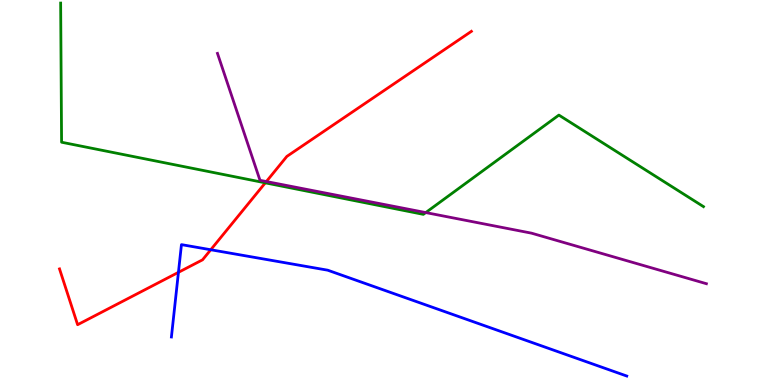[{'lines': ['blue', 'red'], 'intersections': [{'x': 2.3, 'y': 2.93}, {'x': 2.72, 'y': 3.51}]}, {'lines': ['green', 'red'], 'intersections': [{'x': 3.42, 'y': 5.25}]}, {'lines': ['purple', 'red'], 'intersections': [{'x': 3.44, 'y': 5.28}]}, {'lines': ['blue', 'green'], 'intersections': []}, {'lines': ['blue', 'purple'], 'intersections': []}, {'lines': ['green', 'purple'], 'intersections': [{'x': 5.49, 'y': 4.48}]}]